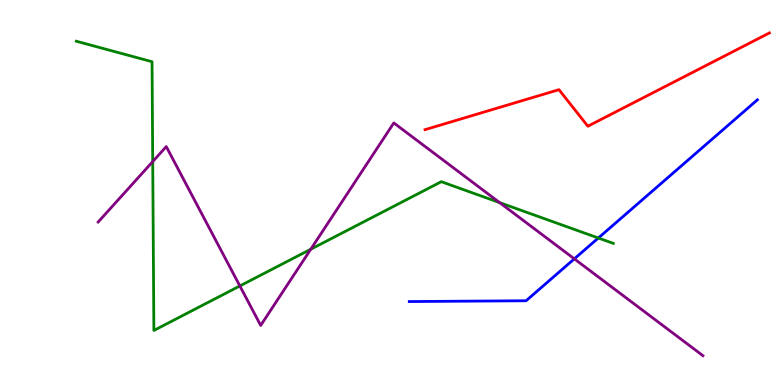[{'lines': ['blue', 'red'], 'intersections': []}, {'lines': ['green', 'red'], 'intersections': []}, {'lines': ['purple', 'red'], 'intersections': []}, {'lines': ['blue', 'green'], 'intersections': [{'x': 7.72, 'y': 3.82}]}, {'lines': ['blue', 'purple'], 'intersections': [{'x': 7.41, 'y': 3.28}]}, {'lines': ['green', 'purple'], 'intersections': [{'x': 1.97, 'y': 5.8}, {'x': 3.09, 'y': 2.57}, {'x': 4.01, 'y': 3.53}, {'x': 6.45, 'y': 4.74}]}]